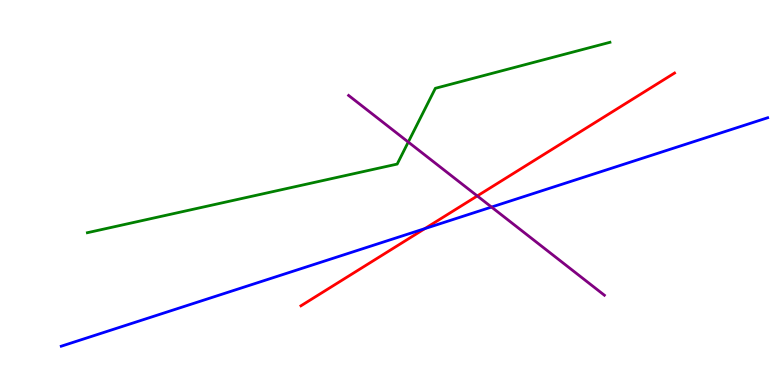[{'lines': ['blue', 'red'], 'intersections': [{'x': 5.48, 'y': 4.06}]}, {'lines': ['green', 'red'], 'intersections': []}, {'lines': ['purple', 'red'], 'intersections': [{'x': 6.16, 'y': 4.91}]}, {'lines': ['blue', 'green'], 'intersections': []}, {'lines': ['blue', 'purple'], 'intersections': [{'x': 6.34, 'y': 4.62}]}, {'lines': ['green', 'purple'], 'intersections': [{'x': 5.27, 'y': 6.31}]}]